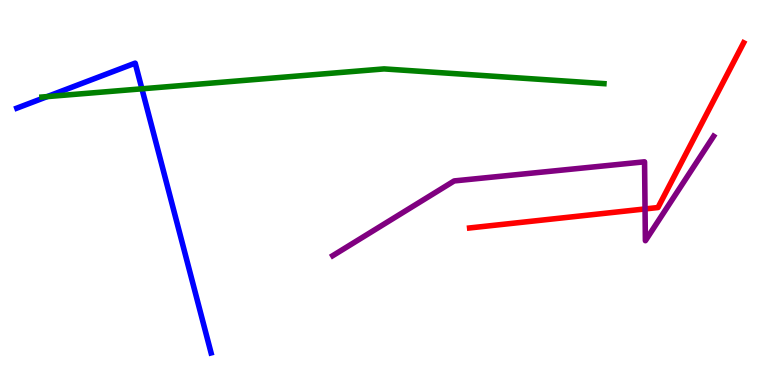[{'lines': ['blue', 'red'], 'intersections': []}, {'lines': ['green', 'red'], 'intersections': []}, {'lines': ['purple', 'red'], 'intersections': [{'x': 8.32, 'y': 4.57}]}, {'lines': ['blue', 'green'], 'intersections': [{'x': 0.609, 'y': 7.49}, {'x': 1.83, 'y': 7.69}]}, {'lines': ['blue', 'purple'], 'intersections': []}, {'lines': ['green', 'purple'], 'intersections': []}]